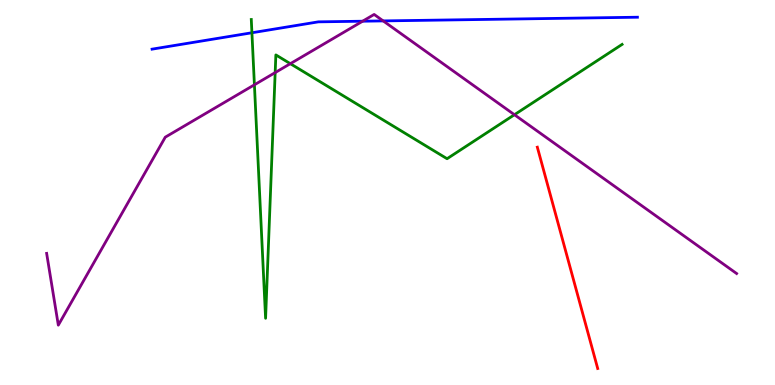[{'lines': ['blue', 'red'], 'intersections': []}, {'lines': ['green', 'red'], 'intersections': []}, {'lines': ['purple', 'red'], 'intersections': []}, {'lines': ['blue', 'green'], 'intersections': [{'x': 3.25, 'y': 9.15}]}, {'lines': ['blue', 'purple'], 'intersections': [{'x': 4.68, 'y': 9.45}, {'x': 4.94, 'y': 9.46}]}, {'lines': ['green', 'purple'], 'intersections': [{'x': 3.28, 'y': 7.8}, {'x': 3.55, 'y': 8.11}, {'x': 3.75, 'y': 8.35}, {'x': 6.64, 'y': 7.02}]}]